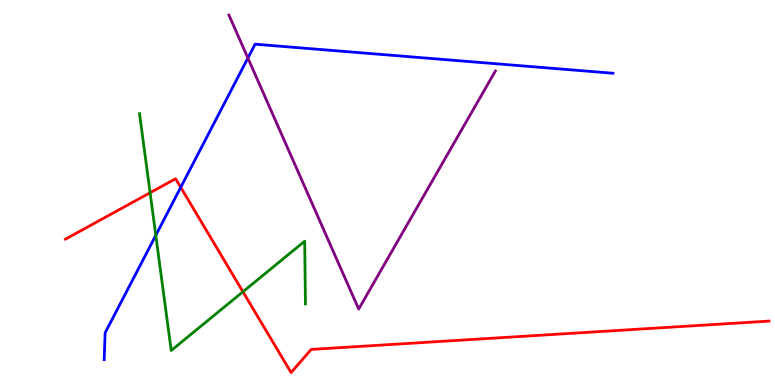[{'lines': ['blue', 'red'], 'intersections': [{'x': 2.33, 'y': 5.13}]}, {'lines': ['green', 'red'], 'intersections': [{'x': 1.94, 'y': 4.99}, {'x': 3.13, 'y': 2.42}]}, {'lines': ['purple', 'red'], 'intersections': []}, {'lines': ['blue', 'green'], 'intersections': [{'x': 2.01, 'y': 3.89}]}, {'lines': ['blue', 'purple'], 'intersections': [{'x': 3.2, 'y': 8.49}]}, {'lines': ['green', 'purple'], 'intersections': []}]